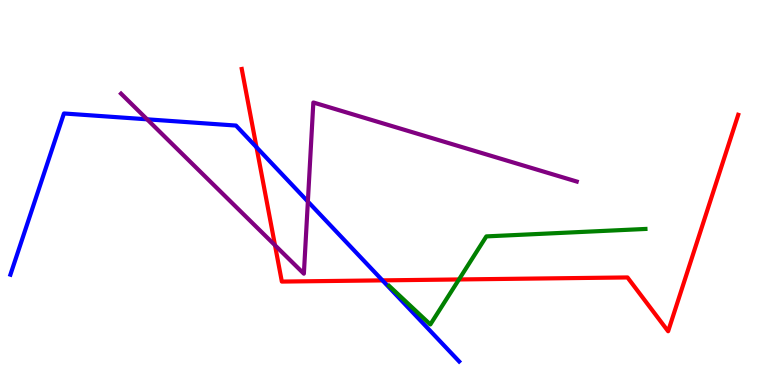[{'lines': ['blue', 'red'], 'intersections': [{'x': 3.31, 'y': 6.18}, {'x': 4.93, 'y': 2.72}]}, {'lines': ['green', 'red'], 'intersections': [{'x': 5.92, 'y': 2.74}]}, {'lines': ['purple', 'red'], 'intersections': [{'x': 3.55, 'y': 3.63}]}, {'lines': ['blue', 'green'], 'intersections': []}, {'lines': ['blue', 'purple'], 'intersections': [{'x': 1.9, 'y': 6.9}, {'x': 3.97, 'y': 4.77}]}, {'lines': ['green', 'purple'], 'intersections': []}]